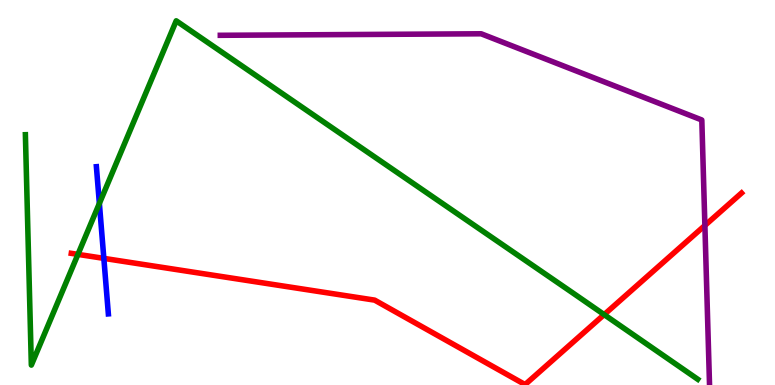[{'lines': ['blue', 'red'], 'intersections': [{'x': 1.34, 'y': 3.29}]}, {'lines': ['green', 'red'], 'intersections': [{'x': 1.01, 'y': 3.39}, {'x': 7.8, 'y': 1.83}]}, {'lines': ['purple', 'red'], 'intersections': [{'x': 9.1, 'y': 4.14}]}, {'lines': ['blue', 'green'], 'intersections': [{'x': 1.28, 'y': 4.72}]}, {'lines': ['blue', 'purple'], 'intersections': []}, {'lines': ['green', 'purple'], 'intersections': []}]